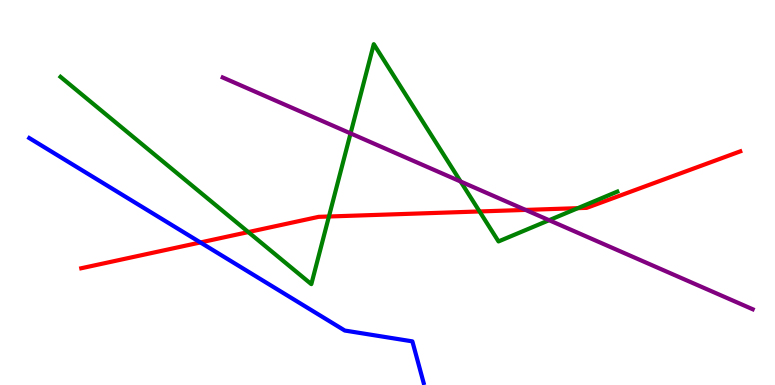[{'lines': ['blue', 'red'], 'intersections': [{'x': 2.59, 'y': 3.7}]}, {'lines': ['green', 'red'], 'intersections': [{'x': 3.2, 'y': 3.97}, {'x': 4.24, 'y': 4.38}, {'x': 6.19, 'y': 4.51}, {'x': 7.46, 'y': 4.59}]}, {'lines': ['purple', 'red'], 'intersections': [{'x': 6.78, 'y': 4.55}]}, {'lines': ['blue', 'green'], 'intersections': []}, {'lines': ['blue', 'purple'], 'intersections': []}, {'lines': ['green', 'purple'], 'intersections': [{'x': 4.52, 'y': 6.54}, {'x': 5.94, 'y': 5.29}, {'x': 7.09, 'y': 4.28}]}]